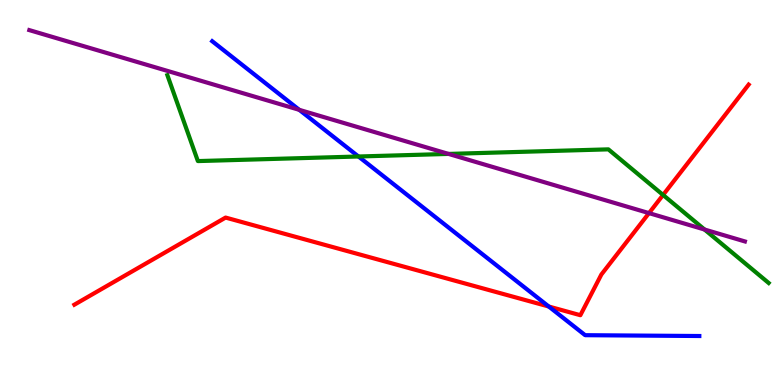[{'lines': ['blue', 'red'], 'intersections': [{'x': 7.08, 'y': 2.04}]}, {'lines': ['green', 'red'], 'intersections': [{'x': 8.56, 'y': 4.94}]}, {'lines': ['purple', 'red'], 'intersections': [{'x': 8.37, 'y': 4.46}]}, {'lines': ['blue', 'green'], 'intersections': [{'x': 4.63, 'y': 5.94}]}, {'lines': ['blue', 'purple'], 'intersections': [{'x': 3.86, 'y': 7.15}]}, {'lines': ['green', 'purple'], 'intersections': [{'x': 5.79, 'y': 6.0}, {'x': 9.09, 'y': 4.04}]}]